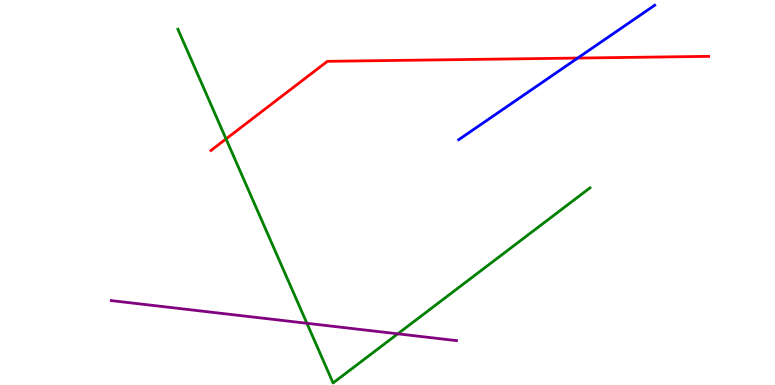[{'lines': ['blue', 'red'], 'intersections': [{'x': 7.45, 'y': 8.49}]}, {'lines': ['green', 'red'], 'intersections': [{'x': 2.92, 'y': 6.39}]}, {'lines': ['purple', 'red'], 'intersections': []}, {'lines': ['blue', 'green'], 'intersections': []}, {'lines': ['blue', 'purple'], 'intersections': []}, {'lines': ['green', 'purple'], 'intersections': [{'x': 3.96, 'y': 1.6}, {'x': 5.13, 'y': 1.33}]}]